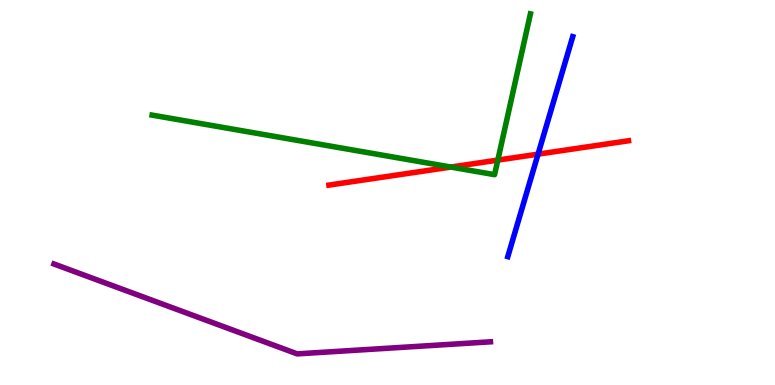[{'lines': ['blue', 'red'], 'intersections': [{'x': 6.94, 'y': 6.0}]}, {'lines': ['green', 'red'], 'intersections': [{'x': 5.82, 'y': 5.66}, {'x': 6.42, 'y': 5.84}]}, {'lines': ['purple', 'red'], 'intersections': []}, {'lines': ['blue', 'green'], 'intersections': []}, {'lines': ['blue', 'purple'], 'intersections': []}, {'lines': ['green', 'purple'], 'intersections': []}]